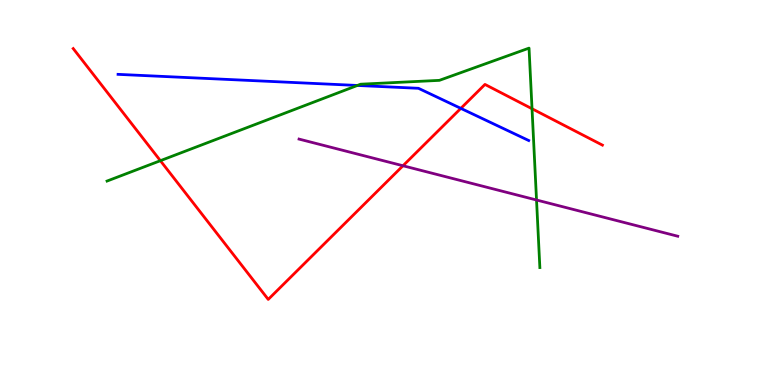[{'lines': ['blue', 'red'], 'intersections': [{'x': 5.95, 'y': 7.19}]}, {'lines': ['green', 'red'], 'intersections': [{'x': 2.07, 'y': 5.83}, {'x': 6.86, 'y': 7.18}]}, {'lines': ['purple', 'red'], 'intersections': [{'x': 5.2, 'y': 5.69}]}, {'lines': ['blue', 'green'], 'intersections': [{'x': 4.61, 'y': 7.78}]}, {'lines': ['blue', 'purple'], 'intersections': []}, {'lines': ['green', 'purple'], 'intersections': [{'x': 6.92, 'y': 4.81}]}]